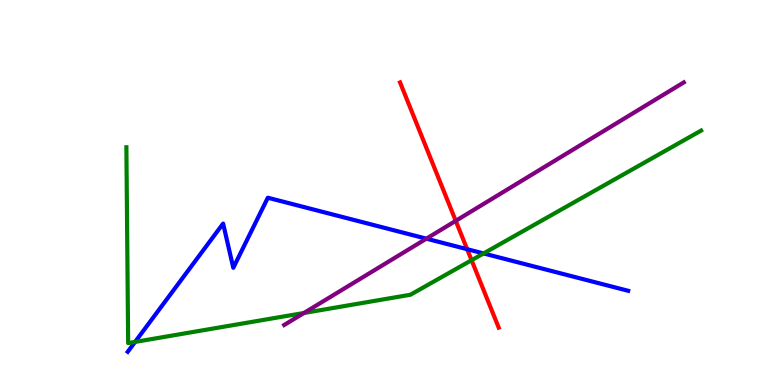[{'lines': ['blue', 'red'], 'intersections': [{'x': 6.03, 'y': 3.53}]}, {'lines': ['green', 'red'], 'intersections': [{'x': 6.08, 'y': 3.24}]}, {'lines': ['purple', 'red'], 'intersections': [{'x': 5.88, 'y': 4.26}]}, {'lines': ['blue', 'green'], 'intersections': [{'x': 1.74, 'y': 1.12}, {'x': 6.24, 'y': 3.42}]}, {'lines': ['blue', 'purple'], 'intersections': [{'x': 5.5, 'y': 3.8}]}, {'lines': ['green', 'purple'], 'intersections': [{'x': 3.92, 'y': 1.87}]}]